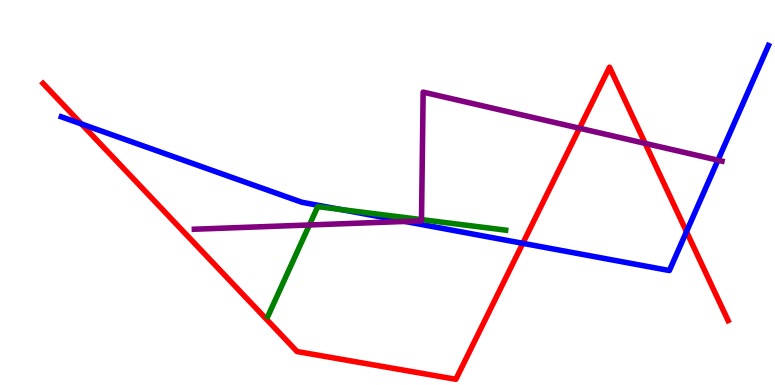[{'lines': ['blue', 'red'], 'intersections': [{'x': 1.05, 'y': 6.78}, {'x': 6.75, 'y': 3.68}, {'x': 8.86, 'y': 3.98}]}, {'lines': ['green', 'red'], 'intersections': []}, {'lines': ['purple', 'red'], 'intersections': [{'x': 7.48, 'y': 6.67}, {'x': 8.32, 'y': 6.28}]}, {'lines': ['blue', 'green'], 'intersections': [{'x': 4.4, 'y': 4.56}]}, {'lines': ['blue', 'purple'], 'intersections': [{'x': 5.23, 'y': 4.25}, {'x': 9.26, 'y': 5.84}]}, {'lines': ['green', 'purple'], 'intersections': [{'x': 3.99, 'y': 4.16}, {'x': 5.44, 'y': 4.3}]}]